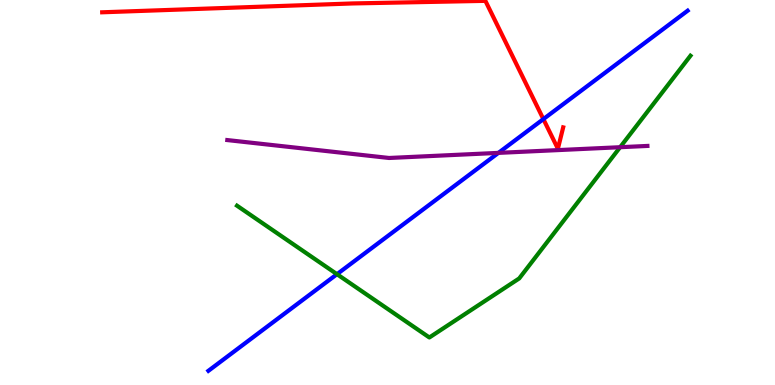[{'lines': ['blue', 'red'], 'intersections': [{'x': 7.01, 'y': 6.91}]}, {'lines': ['green', 'red'], 'intersections': []}, {'lines': ['purple', 'red'], 'intersections': []}, {'lines': ['blue', 'green'], 'intersections': [{'x': 4.35, 'y': 2.88}]}, {'lines': ['blue', 'purple'], 'intersections': [{'x': 6.43, 'y': 6.03}]}, {'lines': ['green', 'purple'], 'intersections': [{'x': 8.0, 'y': 6.18}]}]